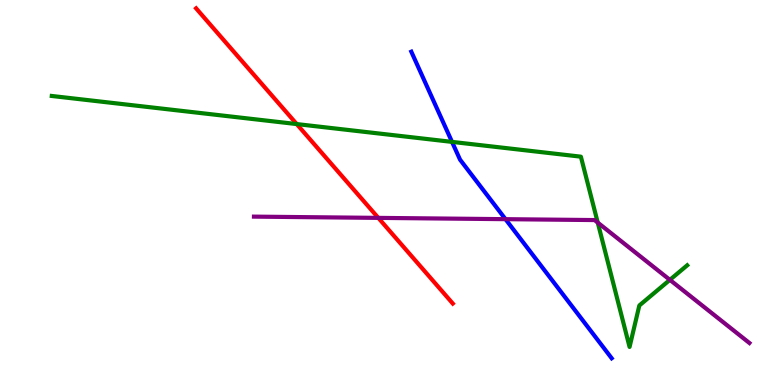[{'lines': ['blue', 'red'], 'intersections': []}, {'lines': ['green', 'red'], 'intersections': [{'x': 3.83, 'y': 6.78}]}, {'lines': ['purple', 'red'], 'intersections': [{'x': 4.88, 'y': 4.34}]}, {'lines': ['blue', 'green'], 'intersections': [{'x': 5.83, 'y': 6.31}]}, {'lines': ['blue', 'purple'], 'intersections': [{'x': 6.52, 'y': 4.31}]}, {'lines': ['green', 'purple'], 'intersections': [{'x': 7.71, 'y': 4.22}, {'x': 8.64, 'y': 2.73}]}]